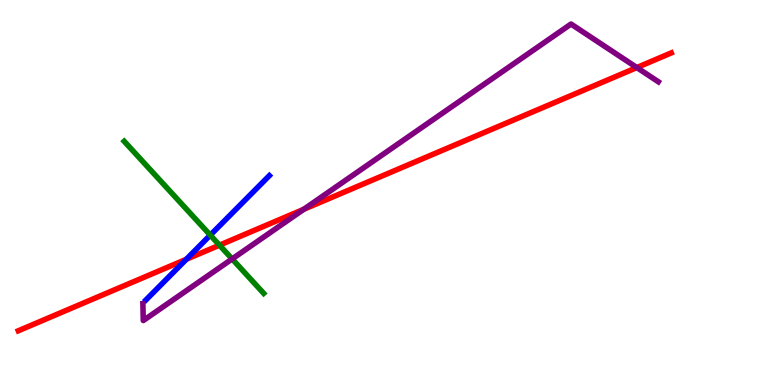[{'lines': ['blue', 'red'], 'intersections': [{'x': 2.4, 'y': 3.27}]}, {'lines': ['green', 'red'], 'intersections': [{'x': 2.83, 'y': 3.63}]}, {'lines': ['purple', 'red'], 'intersections': [{'x': 3.92, 'y': 4.56}, {'x': 8.22, 'y': 8.25}]}, {'lines': ['blue', 'green'], 'intersections': [{'x': 2.71, 'y': 3.89}]}, {'lines': ['blue', 'purple'], 'intersections': []}, {'lines': ['green', 'purple'], 'intersections': [{'x': 3.0, 'y': 3.27}]}]